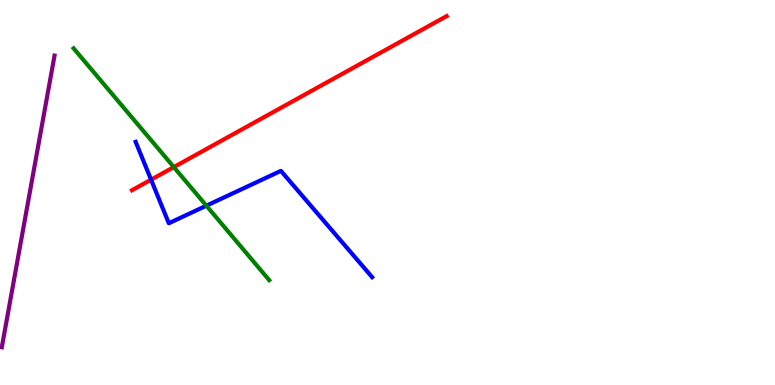[{'lines': ['blue', 'red'], 'intersections': [{'x': 1.95, 'y': 5.33}]}, {'lines': ['green', 'red'], 'intersections': [{'x': 2.24, 'y': 5.66}]}, {'lines': ['purple', 'red'], 'intersections': []}, {'lines': ['blue', 'green'], 'intersections': [{'x': 2.66, 'y': 4.66}]}, {'lines': ['blue', 'purple'], 'intersections': []}, {'lines': ['green', 'purple'], 'intersections': []}]